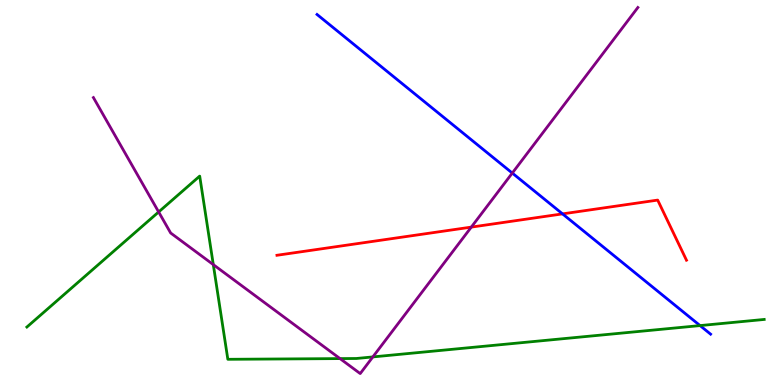[{'lines': ['blue', 'red'], 'intersections': [{'x': 7.26, 'y': 4.44}]}, {'lines': ['green', 'red'], 'intersections': []}, {'lines': ['purple', 'red'], 'intersections': [{'x': 6.08, 'y': 4.1}]}, {'lines': ['blue', 'green'], 'intersections': [{'x': 9.03, 'y': 1.54}]}, {'lines': ['blue', 'purple'], 'intersections': [{'x': 6.61, 'y': 5.5}]}, {'lines': ['green', 'purple'], 'intersections': [{'x': 2.05, 'y': 4.49}, {'x': 2.75, 'y': 3.13}, {'x': 4.39, 'y': 0.686}, {'x': 4.81, 'y': 0.729}]}]